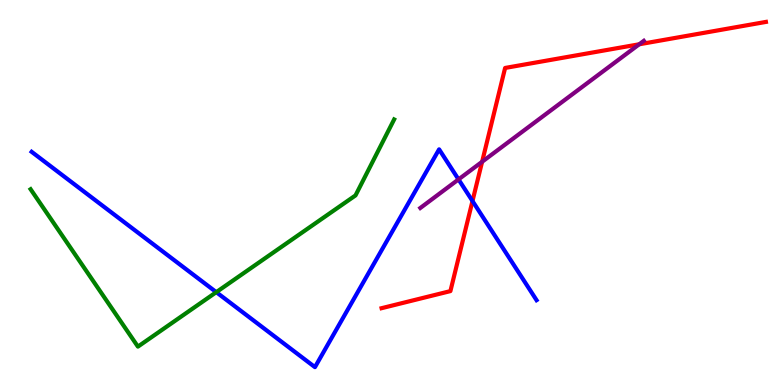[{'lines': ['blue', 'red'], 'intersections': [{'x': 6.1, 'y': 4.78}]}, {'lines': ['green', 'red'], 'intersections': []}, {'lines': ['purple', 'red'], 'intersections': [{'x': 6.22, 'y': 5.8}, {'x': 8.25, 'y': 8.85}]}, {'lines': ['blue', 'green'], 'intersections': [{'x': 2.79, 'y': 2.41}]}, {'lines': ['blue', 'purple'], 'intersections': [{'x': 5.92, 'y': 5.34}]}, {'lines': ['green', 'purple'], 'intersections': []}]